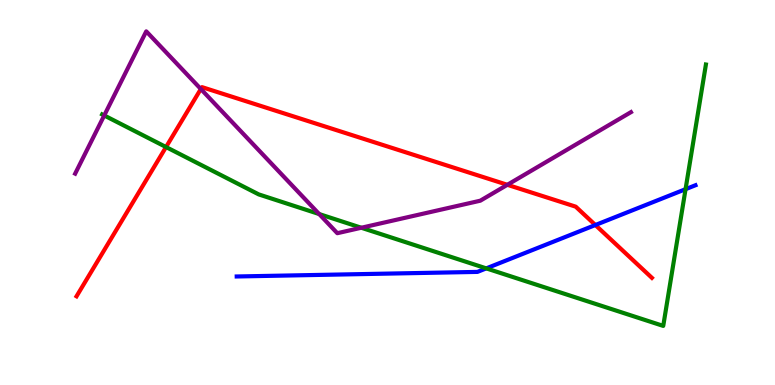[{'lines': ['blue', 'red'], 'intersections': [{'x': 7.68, 'y': 4.16}]}, {'lines': ['green', 'red'], 'intersections': [{'x': 2.14, 'y': 6.18}]}, {'lines': ['purple', 'red'], 'intersections': [{'x': 2.59, 'y': 7.69}, {'x': 6.55, 'y': 5.2}]}, {'lines': ['blue', 'green'], 'intersections': [{'x': 6.27, 'y': 3.03}, {'x': 8.85, 'y': 5.09}]}, {'lines': ['blue', 'purple'], 'intersections': []}, {'lines': ['green', 'purple'], 'intersections': [{'x': 1.34, 'y': 7.0}, {'x': 4.12, 'y': 4.44}, {'x': 4.66, 'y': 4.08}]}]